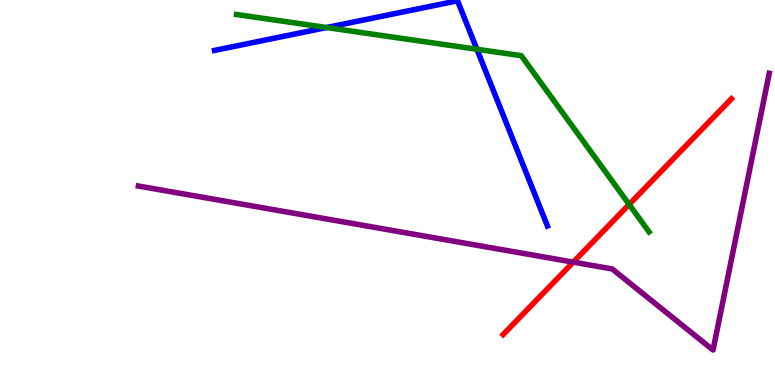[{'lines': ['blue', 'red'], 'intersections': []}, {'lines': ['green', 'red'], 'intersections': [{'x': 8.12, 'y': 4.69}]}, {'lines': ['purple', 'red'], 'intersections': [{'x': 7.4, 'y': 3.19}]}, {'lines': ['blue', 'green'], 'intersections': [{'x': 4.21, 'y': 9.28}, {'x': 6.15, 'y': 8.72}]}, {'lines': ['blue', 'purple'], 'intersections': []}, {'lines': ['green', 'purple'], 'intersections': []}]